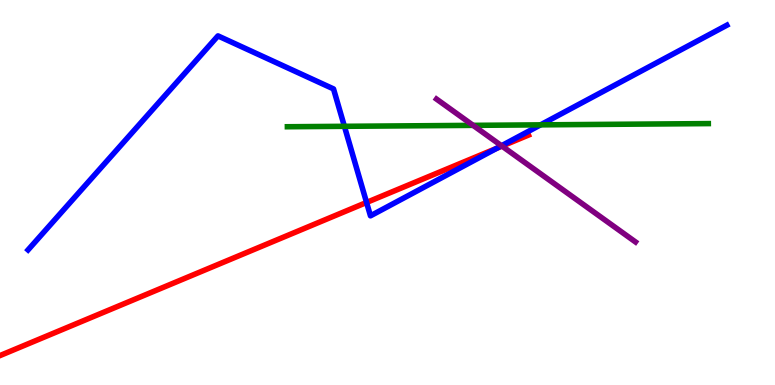[{'lines': ['blue', 'red'], 'intersections': [{'x': 4.73, 'y': 4.74}, {'x': 6.41, 'y': 6.15}]}, {'lines': ['green', 'red'], 'intersections': []}, {'lines': ['purple', 'red'], 'intersections': [{'x': 6.48, 'y': 6.21}]}, {'lines': ['blue', 'green'], 'intersections': [{'x': 4.44, 'y': 6.72}, {'x': 6.98, 'y': 6.76}]}, {'lines': ['blue', 'purple'], 'intersections': [{'x': 6.47, 'y': 6.21}]}, {'lines': ['green', 'purple'], 'intersections': [{'x': 6.1, 'y': 6.74}]}]